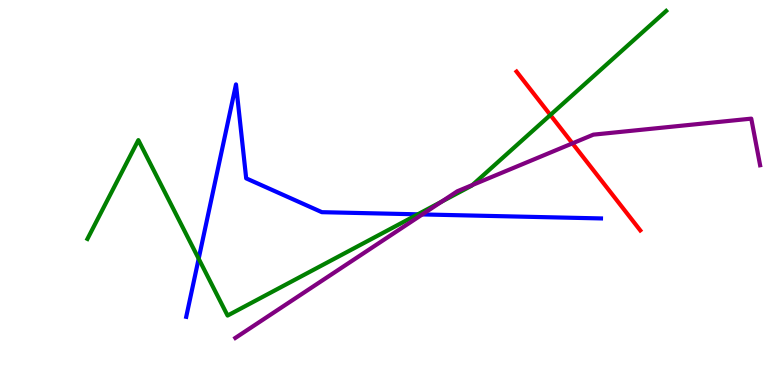[{'lines': ['blue', 'red'], 'intersections': []}, {'lines': ['green', 'red'], 'intersections': [{'x': 7.1, 'y': 7.01}]}, {'lines': ['purple', 'red'], 'intersections': [{'x': 7.39, 'y': 6.28}]}, {'lines': ['blue', 'green'], 'intersections': [{'x': 2.56, 'y': 3.28}, {'x': 5.39, 'y': 4.43}]}, {'lines': ['blue', 'purple'], 'intersections': [{'x': 5.45, 'y': 4.43}]}, {'lines': ['green', 'purple'], 'intersections': [{'x': 5.7, 'y': 4.76}, {'x': 6.1, 'y': 5.19}]}]